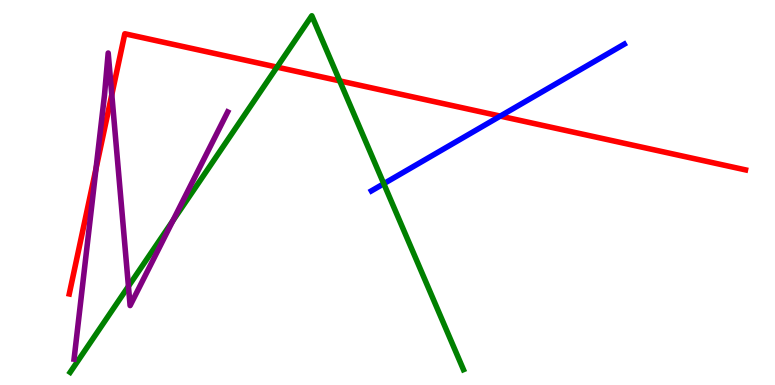[{'lines': ['blue', 'red'], 'intersections': [{'x': 6.46, 'y': 6.98}]}, {'lines': ['green', 'red'], 'intersections': [{'x': 3.57, 'y': 8.26}, {'x': 4.38, 'y': 7.9}]}, {'lines': ['purple', 'red'], 'intersections': [{'x': 1.24, 'y': 5.62}, {'x': 1.44, 'y': 7.54}]}, {'lines': ['blue', 'green'], 'intersections': [{'x': 4.95, 'y': 5.23}]}, {'lines': ['blue', 'purple'], 'intersections': []}, {'lines': ['green', 'purple'], 'intersections': [{'x': 1.66, 'y': 2.56}, {'x': 2.23, 'y': 4.26}]}]